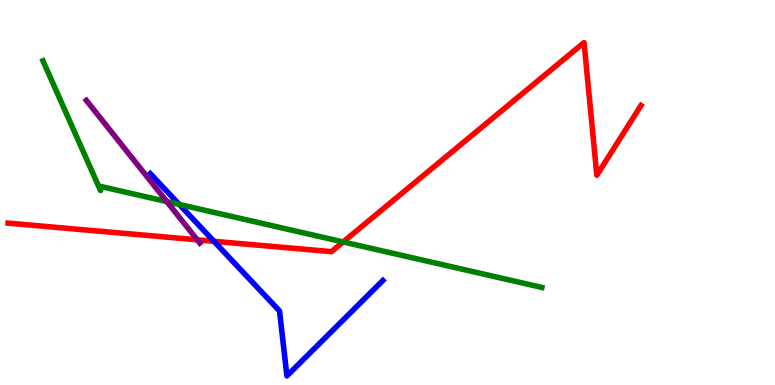[{'lines': ['blue', 'red'], 'intersections': [{'x': 2.76, 'y': 3.73}]}, {'lines': ['green', 'red'], 'intersections': [{'x': 4.43, 'y': 3.72}]}, {'lines': ['purple', 'red'], 'intersections': [{'x': 2.55, 'y': 3.77}]}, {'lines': ['blue', 'green'], 'intersections': [{'x': 2.31, 'y': 4.69}]}, {'lines': ['blue', 'purple'], 'intersections': []}, {'lines': ['green', 'purple'], 'intersections': [{'x': 2.15, 'y': 4.76}]}]